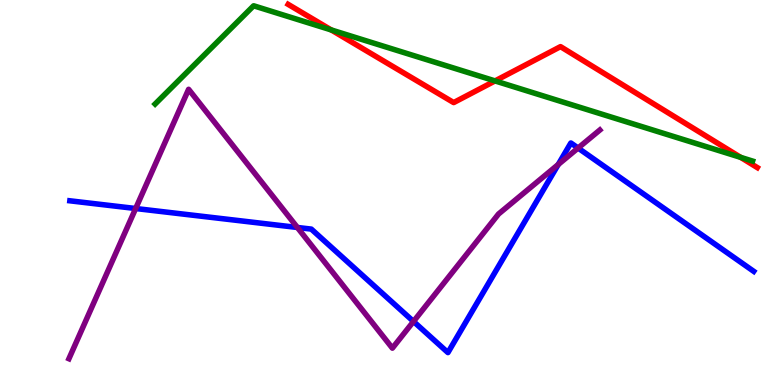[{'lines': ['blue', 'red'], 'intersections': []}, {'lines': ['green', 'red'], 'intersections': [{'x': 4.27, 'y': 9.22}, {'x': 6.39, 'y': 7.9}, {'x': 9.56, 'y': 5.91}]}, {'lines': ['purple', 'red'], 'intersections': []}, {'lines': ['blue', 'green'], 'intersections': []}, {'lines': ['blue', 'purple'], 'intersections': [{'x': 1.75, 'y': 4.58}, {'x': 3.84, 'y': 4.09}, {'x': 5.34, 'y': 1.65}, {'x': 7.2, 'y': 5.73}, {'x': 7.46, 'y': 6.15}]}, {'lines': ['green', 'purple'], 'intersections': []}]